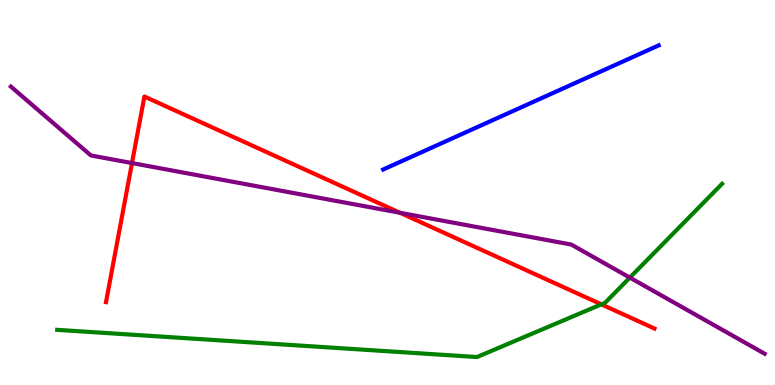[{'lines': ['blue', 'red'], 'intersections': []}, {'lines': ['green', 'red'], 'intersections': [{'x': 7.76, 'y': 2.09}]}, {'lines': ['purple', 'red'], 'intersections': [{'x': 1.7, 'y': 5.76}, {'x': 5.16, 'y': 4.47}]}, {'lines': ['blue', 'green'], 'intersections': []}, {'lines': ['blue', 'purple'], 'intersections': []}, {'lines': ['green', 'purple'], 'intersections': [{'x': 8.13, 'y': 2.79}]}]